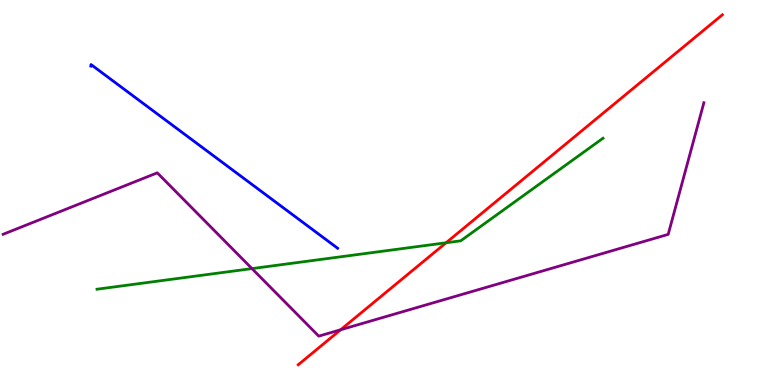[{'lines': ['blue', 'red'], 'intersections': []}, {'lines': ['green', 'red'], 'intersections': [{'x': 5.76, 'y': 3.69}]}, {'lines': ['purple', 'red'], 'intersections': [{'x': 4.4, 'y': 1.43}]}, {'lines': ['blue', 'green'], 'intersections': []}, {'lines': ['blue', 'purple'], 'intersections': []}, {'lines': ['green', 'purple'], 'intersections': [{'x': 3.25, 'y': 3.02}]}]